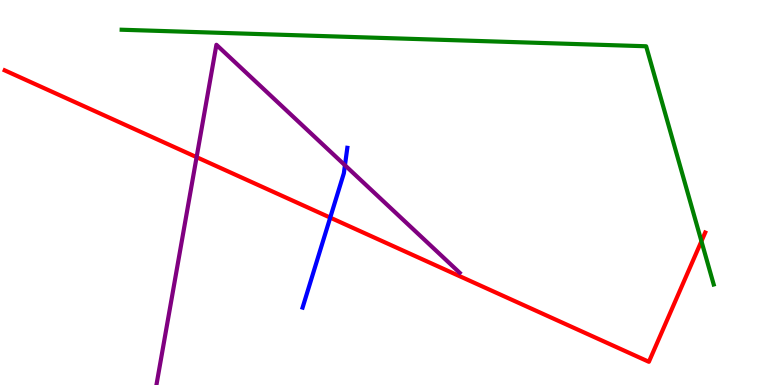[{'lines': ['blue', 'red'], 'intersections': [{'x': 4.26, 'y': 4.35}]}, {'lines': ['green', 'red'], 'intersections': [{'x': 9.05, 'y': 3.73}]}, {'lines': ['purple', 'red'], 'intersections': [{'x': 2.54, 'y': 5.92}]}, {'lines': ['blue', 'green'], 'intersections': []}, {'lines': ['blue', 'purple'], 'intersections': [{'x': 4.45, 'y': 5.71}]}, {'lines': ['green', 'purple'], 'intersections': []}]